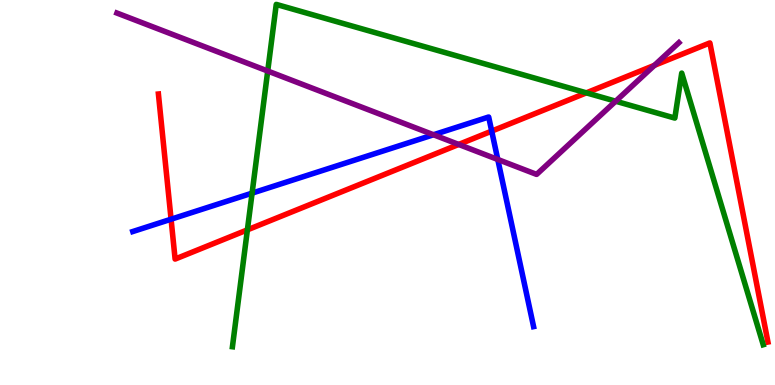[{'lines': ['blue', 'red'], 'intersections': [{'x': 2.21, 'y': 4.31}, {'x': 6.34, 'y': 6.59}]}, {'lines': ['green', 'red'], 'intersections': [{'x': 3.19, 'y': 4.03}, {'x': 7.57, 'y': 7.59}]}, {'lines': ['purple', 'red'], 'intersections': [{'x': 5.92, 'y': 6.25}, {'x': 8.44, 'y': 8.3}]}, {'lines': ['blue', 'green'], 'intersections': [{'x': 3.25, 'y': 4.98}]}, {'lines': ['blue', 'purple'], 'intersections': [{'x': 5.59, 'y': 6.5}, {'x': 6.42, 'y': 5.86}]}, {'lines': ['green', 'purple'], 'intersections': [{'x': 3.45, 'y': 8.16}, {'x': 7.94, 'y': 7.37}]}]